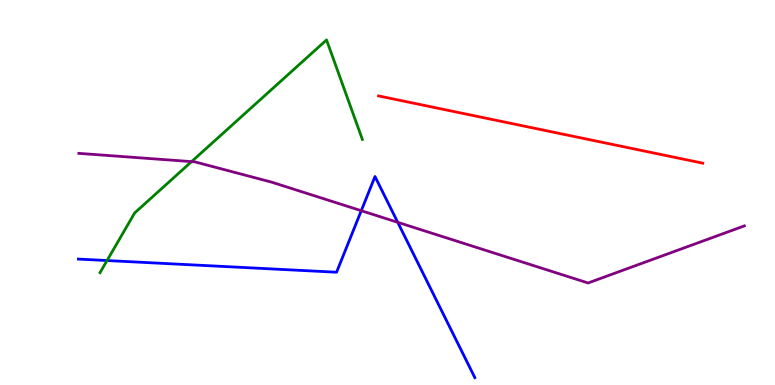[{'lines': ['blue', 'red'], 'intersections': []}, {'lines': ['green', 'red'], 'intersections': []}, {'lines': ['purple', 'red'], 'intersections': []}, {'lines': ['blue', 'green'], 'intersections': [{'x': 1.38, 'y': 3.23}]}, {'lines': ['blue', 'purple'], 'intersections': [{'x': 4.66, 'y': 4.53}, {'x': 5.13, 'y': 4.23}]}, {'lines': ['green', 'purple'], 'intersections': [{'x': 2.47, 'y': 5.8}]}]